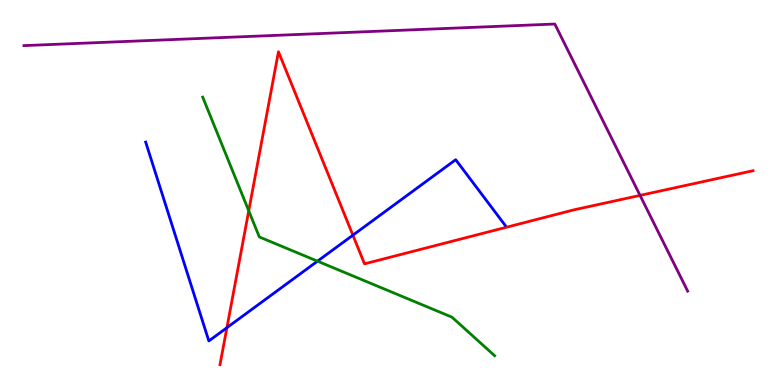[{'lines': ['blue', 'red'], 'intersections': [{'x': 2.93, 'y': 1.49}, {'x': 4.55, 'y': 3.89}]}, {'lines': ['green', 'red'], 'intersections': [{'x': 3.21, 'y': 4.52}]}, {'lines': ['purple', 'red'], 'intersections': [{'x': 8.26, 'y': 4.92}]}, {'lines': ['blue', 'green'], 'intersections': [{'x': 4.1, 'y': 3.22}]}, {'lines': ['blue', 'purple'], 'intersections': []}, {'lines': ['green', 'purple'], 'intersections': []}]